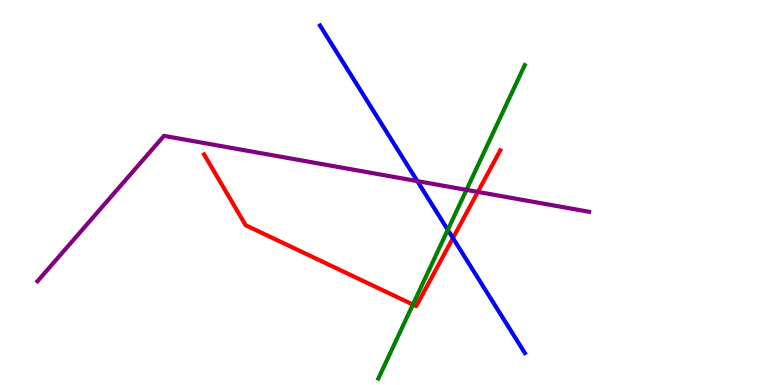[{'lines': ['blue', 'red'], 'intersections': [{'x': 5.84, 'y': 3.82}]}, {'lines': ['green', 'red'], 'intersections': [{'x': 5.33, 'y': 2.09}]}, {'lines': ['purple', 'red'], 'intersections': [{'x': 6.17, 'y': 5.02}]}, {'lines': ['blue', 'green'], 'intersections': [{'x': 5.78, 'y': 4.03}]}, {'lines': ['blue', 'purple'], 'intersections': [{'x': 5.38, 'y': 5.3}]}, {'lines': ['green', 'purple'], 'intersections': [{'x': 6.02, 'y': 5.07}]}]